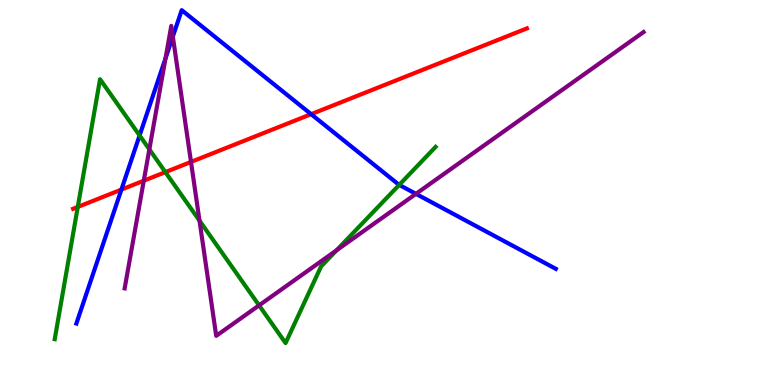[{'lines': ['blue', 'red'], 'intersections': [{'x': 1.57, 'y': 5.08}, {'x': 4.01, 'y': 7.03}]}, {'lines': ['green', 'red'], 'intersections': [{'x': 1.0, 'y': 4.62}, {'x': 2.13, 'y': 5.53}]}, {'lines': ['purple', 'red'], 'intersections': [{'x': 1.86, 'y': 5.31}, {'x': 2.46, 'y': 5.79}]}, {'lines': ['blue', 'green'], 'intersections': [{'x': 1.8, 'y': 6.48}, {'x': 5.15, 'y': 5.2}]}, {'lines': ['blue', 'purple'], 'intersections': [{'x': 2.14, 'y': 8.48}, {'x': 2.23, 'y': 9.05}, {'x': 5.37, 'y': 4.96}]}, {'lines': ['green', 'purple'], 'intersections': [{'x': 1.93, 'y': 6.12}, {'x': 2.57, 'y': 4.27}, {'x': 3.34, 'y': 2.07}, {'x': 4.34, 'y': 3.5}]}]